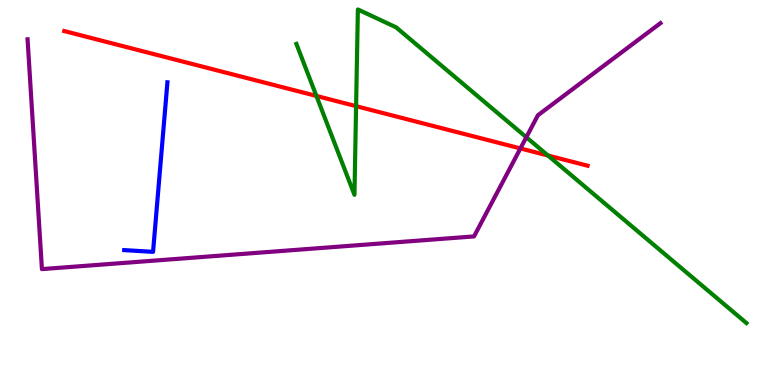[{'lines': ['blue', 'red'], 'intersections': []}, {'lines': ['green', 'red'], 'intersections': [{'x': 4.08, 'y': 7.51}, {'x': 4.59, 'y': 7.24}, {'x': 7.07, 'y': 5.96}]}, {'lines': ['purple', 'red'], 'intersections': [{'x': 6.72, 'y': 6.14}]}, {'lines': ['blue', 'green'], 'intersections': []}, {'lines': ['blue', 'purple'], 'intersections': []}, {'lines': ['green', 'purple'], 'intersections': [{'x': 6.79, 'y': 6.44}]}]